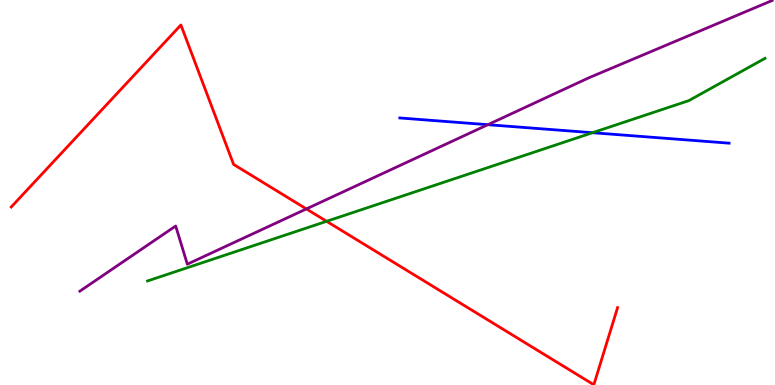[{'lines': ['blue', 'red'], 'intersections': []}, {'lines': ['green', 'red'], 'intersections': [{'x': 4.21, 'y': 4.25}]}, {'lines': ['purple', 'red'], 'intersections': [{'x': 3.95, 'y': 4.57}]}, {'lines': ['blue', 'green'], 'intersections': [{'x': 7.65, 'y': 6.55}]}, {'lines': ['blue', 'purple'], 'intersections': [{'x': 6.29, 'y': 6.76}]}, {'lines': ['green', 'purple'], 'intersections': []}]